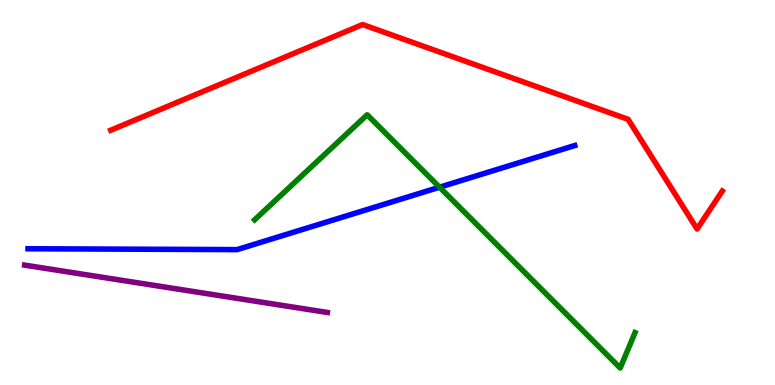[{'lines': ['blue', 'red'], 'intersections': []}, {'lines': ['green', 'red'], 'intersections': []}, {'lines': ['purple', 'red'], 'intersections': []}, {'lines': ['blue', 'green'], 'intersections': [{'x': 5.67, 'y': 5.14}]}, {'lines': ['blue', 'purple'], 'intersections': []}, {'lines': ['green', 'purple'], 'intersections': []}]